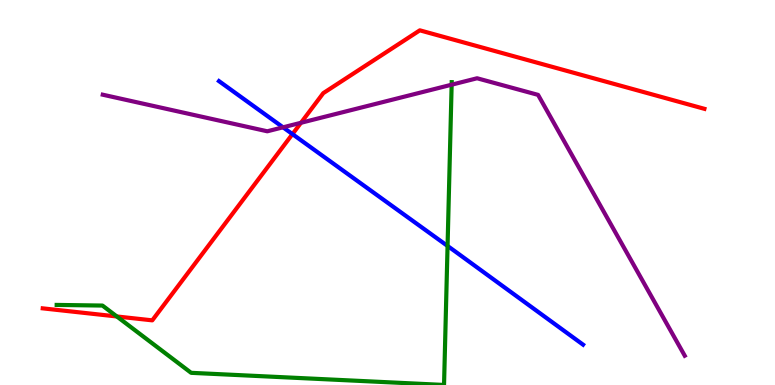[{'lines': ['blue', 'red'], 'intersections': [{'x': 3.77, 'y': 6.52}]}, {'lines': ['green', 'red'], 'intersections': [{'x': 1.51, 'y': 1.78}]}, {'lines': ['purple', 'red'], 'intersections': [{'x': 3.88, 'y': 6.81}]}, {'lines': ['blue', 'green'], 'intersections': [{'x': 5.78, 'y': 3.61}]}, {'lines': ['blue', 'purple'], 'intersections': [{'x': 3.65, 'y': 6.69}]}, {'lines': ['green', 'purple'], 'intersections': [{'x': 5.83, 'y': 7.8}]}]